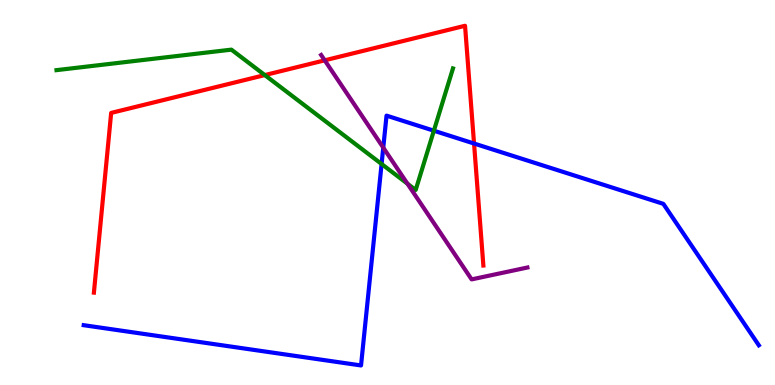[{'lines': ['blue', 'red'], 'intersections': [{'x': 6.12, 'y': 6.27}]}, {'lines': ['green', 'red'], 'intersections': [{'x': 3.42, 'y': 8.05}]}, {'lines': ['purple', 'red'], 'intersections': [{'x': 4.19, 'y': 8.43}]}, {'lines': ['blue', 'green'], 'intersections': [{'x': 4.92, 'y': 5.74}, {'x': 5.6, 'y': 6.6}]}, {'lines': ['blue', 'purple'], 'intersections': [{'x': 4.95, 'y': 6.17}]}, {'lines': ['green', 'purple'], 'intersections': [{'x': 5.26, 'y': 5.23}]}]